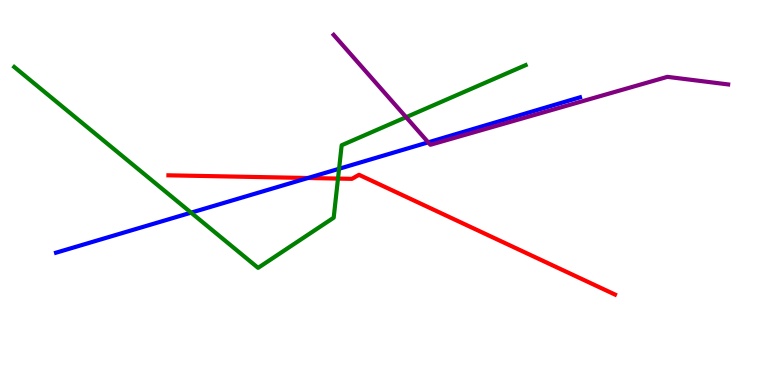[{'lines': ['blue', 'red'], 'intersections': [{'x': 3.97, 'y': 5.38}]}, {'lines': ['green', 'red'], 'intersections': [{'x': 4.36, 'y': 5.36}]}, {'lines': ['purple', 'red'], 'intersections': []}, {'lines': ['blue', 'green'], 'intersections': [{'x': 2.47, 'y': 4.48}, {'x': 4.38, 'y': 5.62}]}, {'lines': ['blue', 'purple'], 'intersections': [{'x': 5.53, 'y': 6.3}]}, {'lines': ['green', 'purple'], 'intersections': [{'x': 5.24, 'y': 6.96}]}]